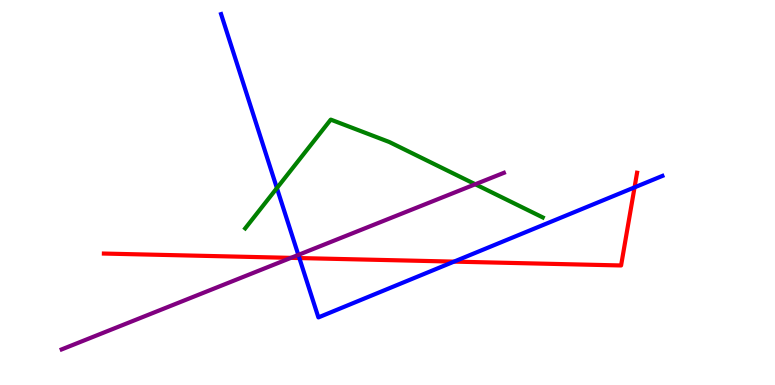[{'lines': ['blue', 'red'], 'intersections': [{'x': 3.86, 'y': 3.3}, {'x': 5.86, 'y': 3.2}, {'x': 8.19, 'y': 5.13}]}, {'lines': ['green', 'red'], 'intersections': []}, {'lines': ['purple', 'red'], 'intersections': [{'x': 3.75, 'y': 3.3}]}, {'lines': ['blue', 'green'], 'intersections': [{'x': 3.57, 'y': 5.11}]}, {'lines': ['blue', 'purple'], 'intersections': [{'x': 3.85, 'y': 3.38}]}, {'lines': ['green', 'purple'], 'intersections': [{'x': 6.13, 'y': 5.21}]}]